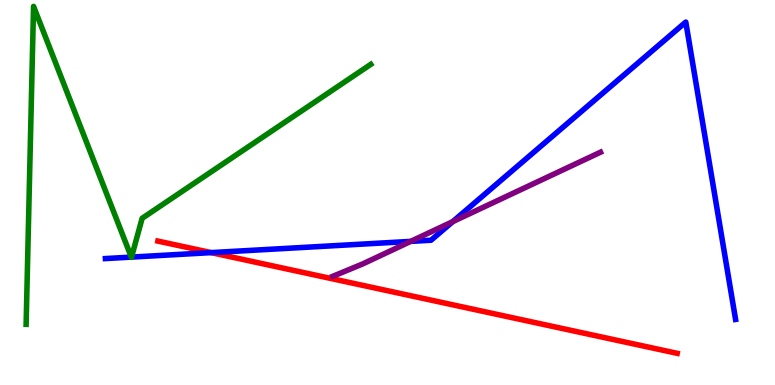[{'lines': ['blue', 'red'], 'intersections': [{'x': 2.73, 'y': 3.44}]}, {'lines': ['green', 'red'], 'intersections': []}, {'lines': ['purple', 'red'], 'intersections': []}, {'lines': ['blue', 'green'], 'intersections': [{'x': 1.69, 'y': 3.32}, {'x': 1.7, 'y': 3.32}]}, {'lines': ['blue', 'purple'], 'intersections': [{'x': 5.3, 'y': 3.73}, {'x': 5.84, 'y': 4.24}]}, {'lines': ['green', 'purple'], 'intersections': []}]